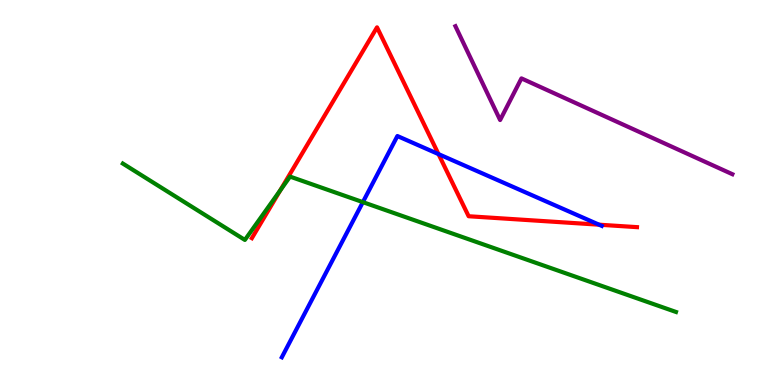[{'lines': ['blue', 'red'], 'intersections': [{'x': 5.66, 'y': 6.0}, {'x': 7.73, 'y': 4.16}]}, {'lines': ['green', 'red'], 'intersections': [{'x': 3.62, 'y': 5.06}]}, {'lines': ['purple', 'red'], 'intersections': []}, {'lines': ['blue', 'green'], 'intersections': [{'x': 4.68, 'y': 4.75}]}, {'lines': ['blue', 'purple'], 'intersections': []}, {'lines': ['green', 'purple'], 'intersections': []}]